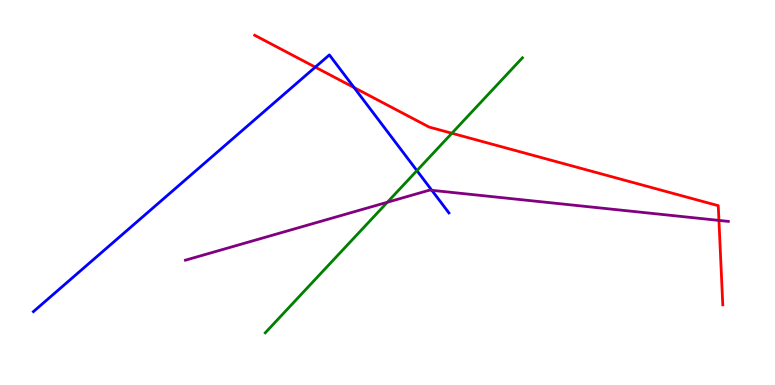[{'lines': ['blue', 'red'], 'intersections': [{'x': 4.07, 'y': 8.26}, {'x': 4.57, 'y': 7.73}]}, {'lines': ['green', 'red'], 'intersections': [{'x': 5.83, 'y': 6.54}]}, {'lines': ['purple', 'red'], 'intersections': [{'x': 9.28, 'y': 4.28}]}, {'lines': ['blue', 'green'], 'intersections': [{'x': 5.38, 'y': 5.57}]}, {'lines': ['blue', 'purple'], 'intersections': [{'x': 5.57, 'y': 5.06}]}, {'lines': ['green', 'purple'], 'intersections': [{'x': 5.0, 'y': 4.75}]}]